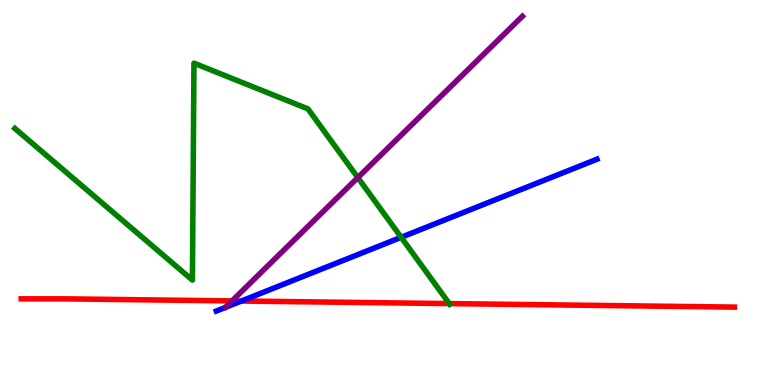[{'lines': ['blue', 'red'], 'intersections': [{'x': 3.12, 'y': 2.18}]}, {'lines': ['green', 'red'], 'intersections': [{'x': 5.8, 'y': 2.11}]}, {'lines': ['purple', 'red'], 'intersections': [{'x': 2.99, 'y': 2.18}]}, {'lines': ['blue', 'green'], 'intersections': [{'x': 5.18, 'y': 3.84}]}, {'lines': ['blue', 'purple'], 'intersections': []}, {'lines': ['green', 'purple'], 'intersections': [{'x': 4.62, 'y': 5.39}]}]